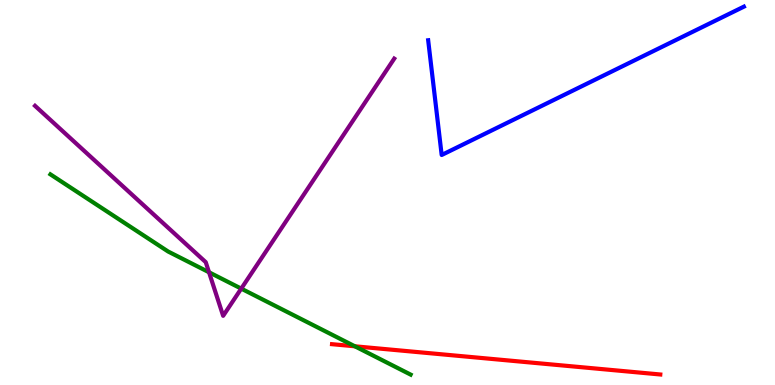[{'lines': ['blue', 'red'], 'intersections': []}, {'lines': ['green', 'red'], 'intersections': [{'x': 4.58, 'y': 1.01}]}, {'lines': ['purple', 'red'], 'intersections': []}, {'lines': ['blue', 'green'], 'intersections': []}, {'lines': ['blue', 'purple'], 'intersections': []}, {'lines': ['green', 'purple'], 'intersections': [{'x': 2.7, 'y': 2.93}, {'x': 3.11, 'y': 2.5}]}]